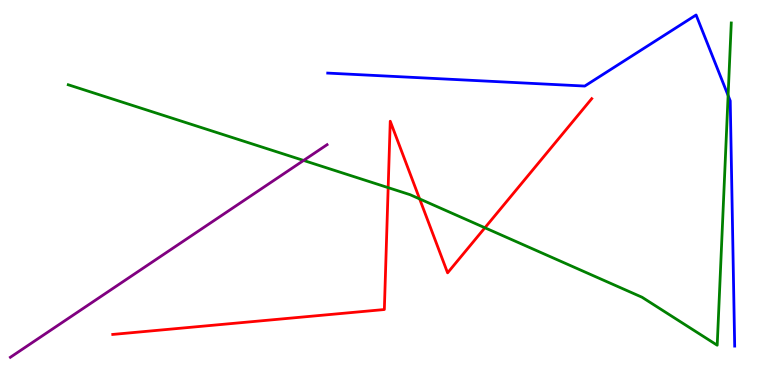[{'lines': ['blue', 'red'], 'intersections': []}, {'lines': ['green', 'red'], 'intersections': [{'x': 5.01, 'y': 5.13}, {'x': 5.41, 'y': 4.83}, {'x': 6.26, 'y': 4.08}]}, {'lines': ['purple', 'red'], 'intersections': []}, {'lines': ['blue', 'green'], 'intersections': [{'x': 9.39, 'y': 7.52}]}, {'lines': ['blue', 'purple'], 'intersections': []}, {'lines': ['green', 'purple'], 'intersections': [{'x': 3.92, 'y': 5.83}]}]